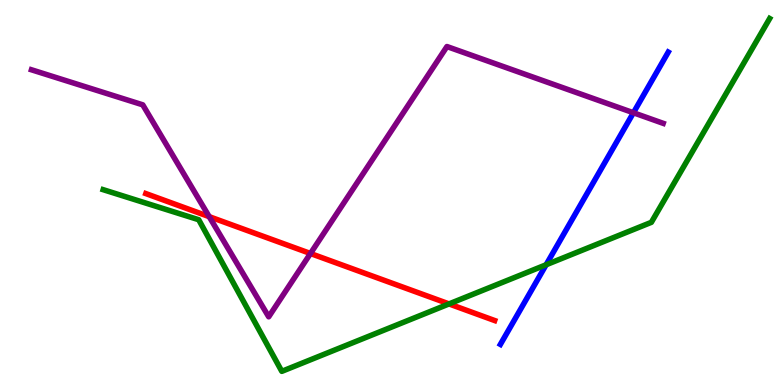[{'lines': ['blue', 'red'], 'intersections': []}, {'lines': ['green', 'red'], 'intersections': [{'x': 5.79, 'y': 2.11}]}, {'lines': ['purple', 'red'], 'intersections': [{'x': 2.7, 'y': 4.37}, {'x': 4.01, 'y': 3.42}]}, {'lines': ['blue', 'green'], 'intersections': [{'x': 7.05, 'y': 3.12}]}, {'lines': ['blue', 'purple'], 'intersections': [{'x': 8.17, 'y': 7.07}]}, {'lines': ['green', 'purple'], 'intersections': []}]